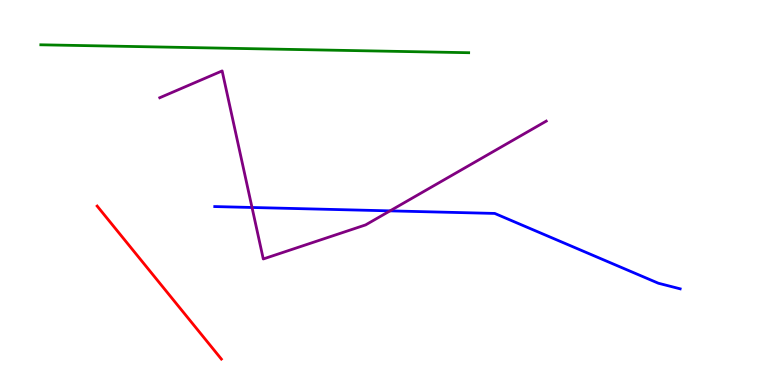[{'lines': ['blue', 'red'], 'intersections': []}, {'lines': ['green', 'red'], 'intersections': []}, {'lines': ['purple', 'red'], 'intersections': []}, {'lines': ['blue', 'green'], 'intersections': []}, {'lines': ['blue', 'purple'], 'intersections': [{'x': 3.25, 'y': 4.61}, {'x': 5.03, 'y': 4.52}]}, {'lines': ['green', 'purple'], 'intersections': []}]